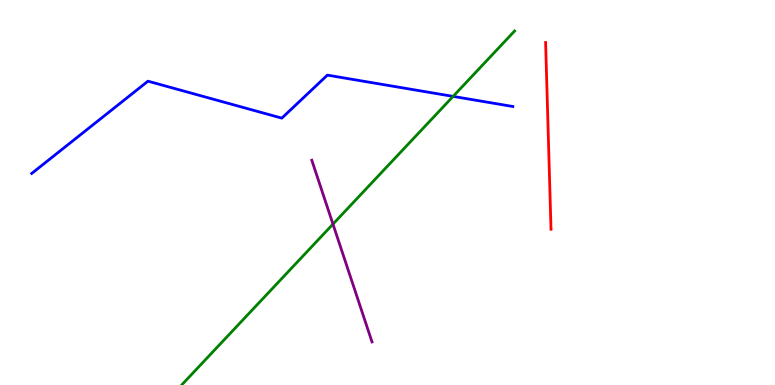[{'lines': ['blue', 'red'], 'intersections': []}, {'lines': ['green', 'red'], 'intersections': []}, {'lines': ['purple', 'red'], 'intersections': []}, {'lines': ['blue', 'green'], 'intersections': [{'x': 5.85, 'y': 7.5}]}, {'lines': ['blue', 'purple'], 'intersections': []}, {'lines': ['green', 'purple'], 'intersections': [{'x': 4.3, 'y': 4.18}]}]